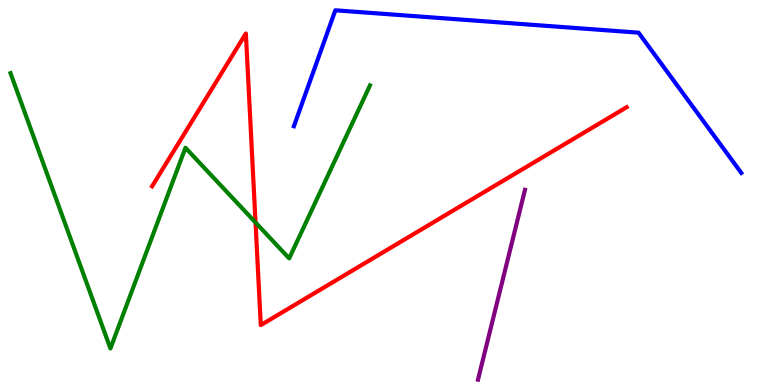[{'lines': ['blue', 'red'], 'intersections': []}, {'lines': ['green', 'red'], 'intersections': [{'x': 3.3, 'y': 4.22}]}, {'lines': ['purple', 'red'], 'intersections': []}, {'lines': ['blue', 'green'], 'intersections': []}, {'lines': ['blue', 'purple'], 'intersections': []}, {'lines': ['green', 'purple'], 'intersections': []}]